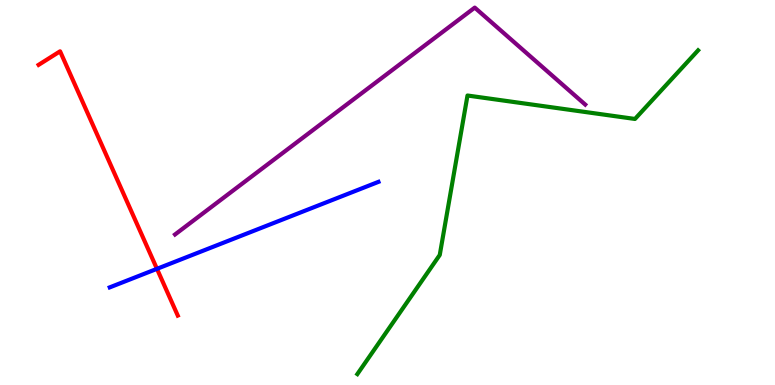[{'lines': ['blue', 'red'], 'intersections': [{'x': 2.03, 'y': 3.02}]}, {'lines': ['green', 'red'], 'intersections': []}, {'lines': ['purple', 'red'], 'intersections': []}, {'lines': ['blue', 'green'], 'intersections': []}, {'lines': ['blue', 'purple'], 'intersections': []}, {'lines': ['green', 'purple'], 'intersections': []}]